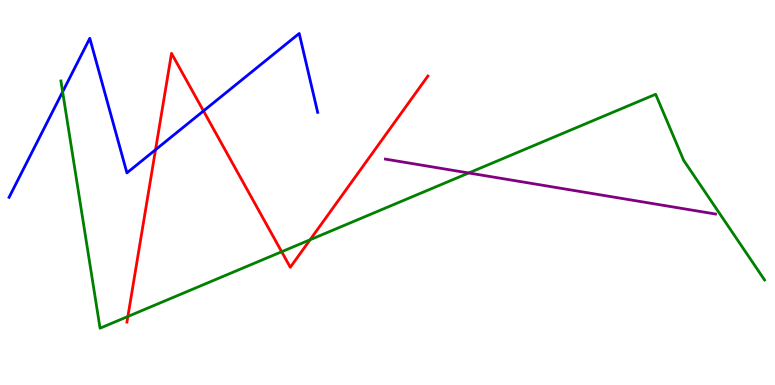[{'lines': ['blue', 'red'], 'intersections': [{'x': 2.01, 'y': 6.11}, {'x': 2.63, 'y': 7.12}]}, {'lines': ['green', 'red'], 'intersections': [{'x': 1.65, 'y': 1.78}, {'x': 3.63, 'y': 3.46}, {'x': 4.0, 'y': 3.77}]}, {'lines': ['purple', 'red'], 'intersections': []}, {'lines': ['blue', 'green'], 'intersections': [{'x': 0.808, 'y': 7.61}]}, {'lines': ['blue', 'purple'], 'intersections': []}, {'lines': ['green', 'purple'], 'intersections': [{'x': 6.05, 'y': 5.51}]}]